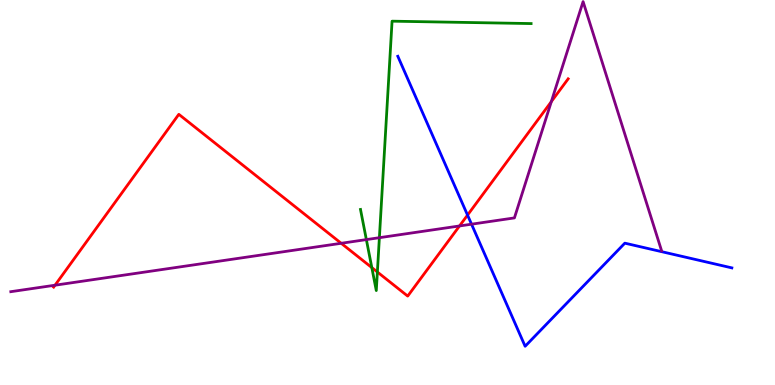[{'lines': ['blue', 'red'], 'intersections': [{'x': 6.03, 'y': 4.41}]}, {'lines': ['green', 'red'], 'intersections': [{'x': 4.8, 'y': 3.05}, {'x': 4.87, 'y': 2.93}]}, {'lines': ['purple', 'red'], 'intersections': [{'x': 0.71, 'y': 2.59}, {'x': 4.4, 'y': 3.68}, {'x': 5.93, 'y': 4.13}, {'x': 7.11, 'y': 7.36}]}, {'lines': ['blue', 'green'], 'intersections': []}, {'lines': ['blue', 'purple'], 'intersections': [{'x': 6.08, 'y': 4.18}]}, {'lines': ['green', 'purple'], 'intersections': [{'x': 4.73, 'y': 3.78}, {'x': 4.9, 'y': 3.83}]}]